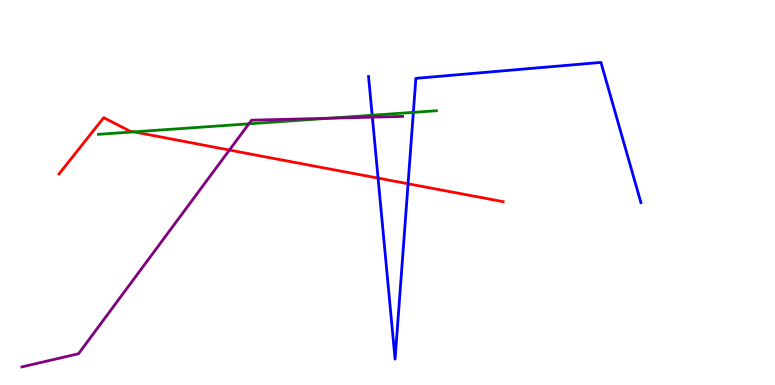[{'lines': ['blue', 'red'], 'intersections': [{'x': 4.88, 'y': 5.37}, {'x': 5.27, 'y': 5.23}]}, {'lines': ['green', 'red'], 'intersections': [{'x': 1.73, 'y': 6.58}]}, {'lines': ['purple', 'red'], 'intersections': [{'x': 2.96, 'y': 6.1}]}, {'lines': ['blue', 'green'], 'intersections': [{'x': 4.8, 'y': 7.01}, {'x': 5.33, 'y': 7.08}]}, {'lines': ['blue', 'purple'], 'intersections': [{'x': 4.8, 'y': 6.96}]}, {'lines': ['green', 'purple'], 'intersections': [{'x': 3.21, 'y': 6.78}, {'x': 4.24, 'y': 6.93}]}]